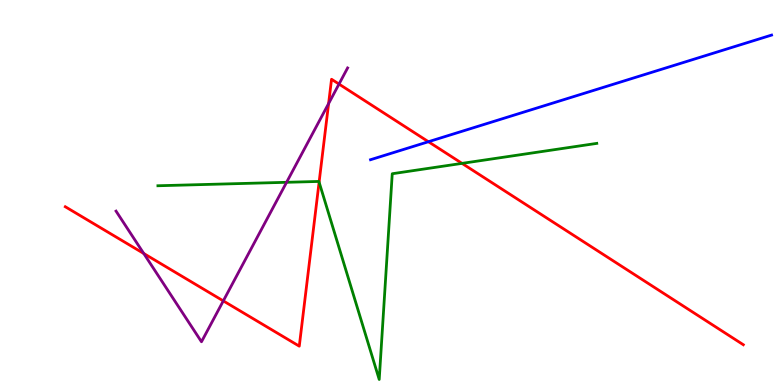[{'lines': ['blue', 'red'], 'intersections': [{'x': 5.53, 'y': 6.32}]}, {'lines': ['green', 'red'], 'intersections': [{'x': 4.12, 'y': 5.27}, {'x': 5.96, 'y': 5.76}]}, {'lines': ['purple', 'red'], 'intersections': [{'x': 1.85, 'y': 3.42}, {'x': 2.88, 'y': 2.18}, {'x': 4.24, 'y': 7.31}, {'x': 4.37, 'y': 7.82}]}, {'lines': ['blue', 'green'], 'intersections': []}, {'lines': ['blue', 'purple'], 'intersections': []}, {'lines': ['green', 'purple'], 'intersections': [{'x': 3.7, 'y': 5.26}]}]